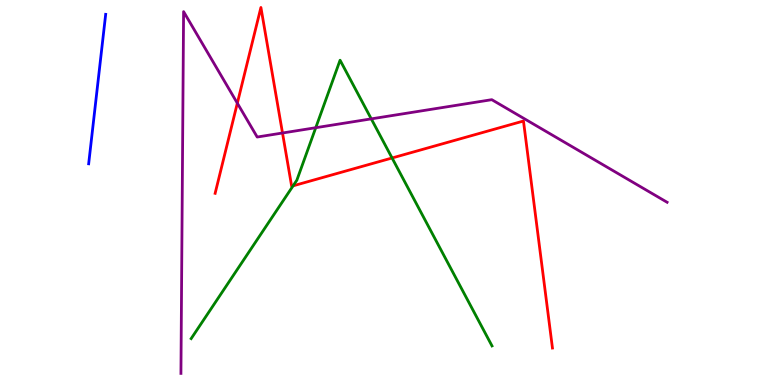[{'lines': ['blue', 'red'], 'intersections': []}, {'lines': ['green', 'red'], 'intersections': [{'x': 3.78, 'y': 5.17}, {'x': 5.06, 'y': 5.9}]}, {'lines': ['purple', 'red'], 'intersections': [{'x': 3.06, 'y': 7.32}, {'x': 3.65, 'y': 6.55}]}, {'lines': ['blue', 'green'], 'intersections': []}, {'lines': ['blue', 'purple'], 'intersections': []}, {'lines': ['green', 'purple'], 'intersections': [{'x': 4.07, 'y': 6.68}, {'x': 4.79, 'y': 6.91}]}]